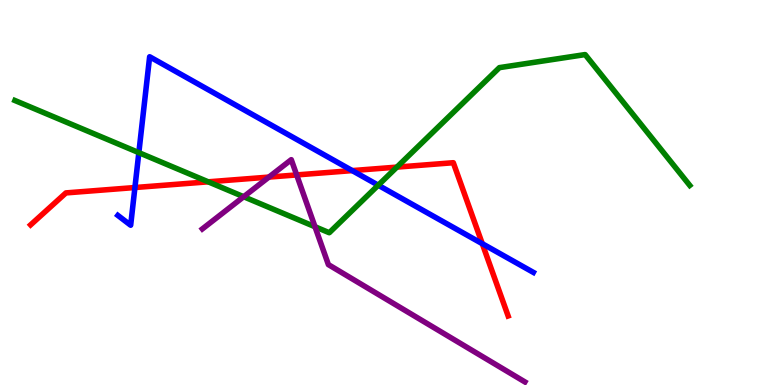[{'lines': ['blue', 'red'], 'intersections': [{'x': 1.74, 'y': 5.13}, {'x': 4.54, 'y': 5.57}, {'x': 6.22, 'y': 3.67}]}, {'lines': ['green', 'red'], 'intersections': [{'x': 2.69, 'y': 5.28}, {'x': 5.12, 'y': 5.66}]}, {'lines': ['purple', 'red'], 'intersections': [{'x': 3.47, 'y': 5.4}, {'x': 3.83, 'y': 5.46}]}, {'lines': ['blue', 'green'], 'intersections': [{'x': 1.79, 'y': 6.04}, {'x': 4.88, 'y': 5.19}]}, {'lines': ['blue', 'purple'], 'intersections': []}, {'lines': ['green', 'purple'], 'intersections': [{'x': 3.14, 'y': 4.89}, {'x': 4.06, 'y': 4.11}]}]